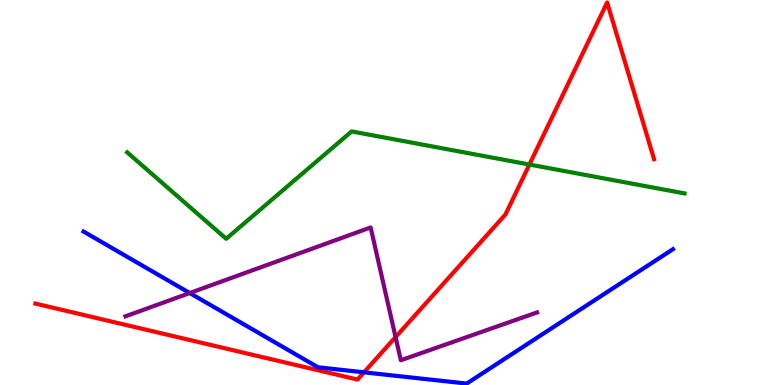[{'lines': ['blue', 'red'], 'intersections': [{'x': 4.7, 'y': 0.329}]}, {'lines': ['green', 'red'], 'intersections': [{'x': 6.83, 'y': 5.73}]}, {'lines': ['purple', 'red'], 'intersections': [{'x': 5.1, 'y': 1.24}]}, {'lines': ['blue', 'green'], 'intersections': []}, {'lines': ['blue', 'purple'], 'intersections': [{'x': 2.45, 'y': 2.39}]}, {'lines': ['green', 'purple'], 'intersections': []}]